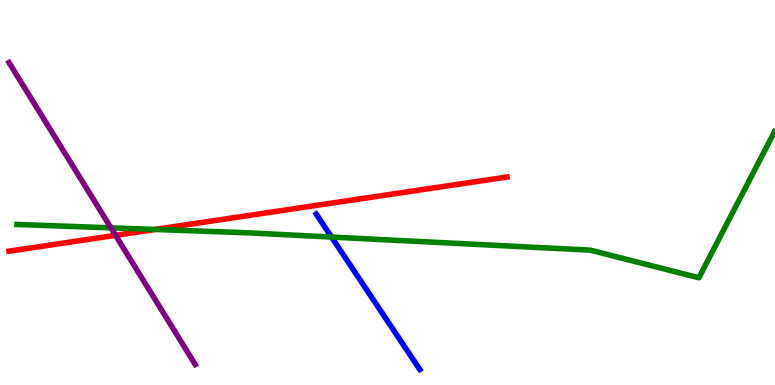[{'lines': ['blue', 'red'], 'intersections': []}, {'lines': ['green', 'red'], 'intersections': [{'x': 2.0, 'y': 4.04}]}, {'lines': ['purple', 'red'], 'intersections': [{'x': 1.49, 'y': 3.89}]}, {'lines': ['blue', 'green'], 'intersections': [{'x': 4.28, 'y': 3.84}]}, {'lines': ['blue', 'purple'], 'intersections': []}, {'lines': ['green', 'purple'], 'intersections': [{'x': 1.43, 'y': 4.08}]}]